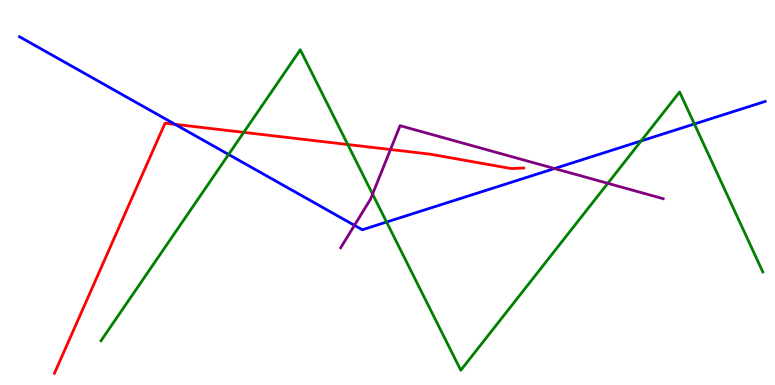[{'lines': ['blue', 'red'], 'intersections': [{'x': 2.26, 'y': 6.77}]}, {'lines': ['green', 'red'], 'intersections': [{'x': 3.15, 'y': 6.56}, {'x': 4.49, 'y': 6.25}]}, {'lines': ['purple', 'red'], 'intersections': [{'x': 5.04, 'y': 6.12}]}, {'lines': ['blue', 'green'], 'intersections': [{'x': 2.95, 'y': 5.99}, {'x': 4.99, 'y': 4.23}, {'x': 8.27, 'y': 6.34}, {'x': 8.96, 'y': 6.78}]}, {'lines': ['blue', 'purple'], 'intersections': [{'x': 4.57, 'y': 4.15}, {'x': 7.15, 'y': 5.62}]}, {'lines': ['green', 'purple'], 'intersections': [{'x': 4.81, 'y': 4.96}, {'x': 7.84, 'y': 5.24}]}]